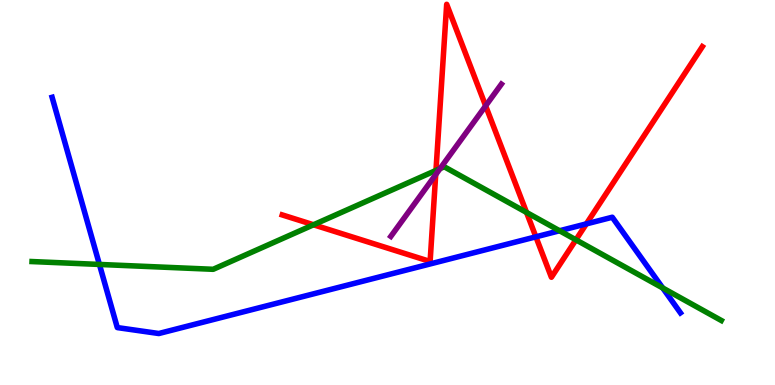[{'lines': ['blue', 'red'], 'intersections': [{'x': 6.91, 'y': 3.85}, {'x': 7.57, 'y': 4.18}]}, {'lines': ['green', 'red'], 'intersections': [{'x': 4.05, 'y': 4.16}, {'x': 5.63, 'y': 5.57}, {'x': 6.79, 'y': 4.48}, {'x': 7.43, 'y': 3.77}]}, {'lines': ['purple', 'red'], 'intersections': [{'x': 5.62, 'y': 5.47}, {'x': 6.27, 'y': 7.25}]}, {'lines': ['blue', 'green'], 'intersections': [{'x': 1.28, 'y': 3.13}, {'x': 7.22, 'y': 4.01}, {'x': 8.55, 'y': 2.52}]}, {'lines': ['blue', 'purple'], 'intersections': []}, {'lines': ['green', 'purple'], 'intersections': [{'x': 5.68, 'y': 5.62}]}]